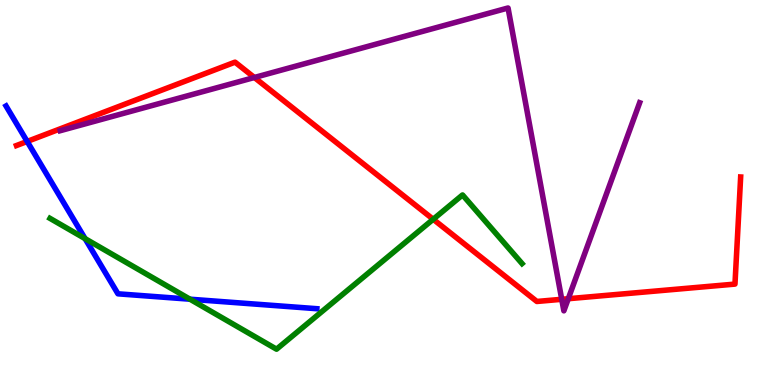[{'lines': ['blue', 'red'], 'intersections': [{'x': 0.351, 'y': 6.33}]}, {'lines': ['green', 'red'], 'intersections': [{'x': 5.59, 'y': 4.3}]}, {'lines': ['purple', 'red'], 'intersections': [{'x': 3.28, 'y': 7.99}, {'x': 7.25, 'y': 2.23}, {'x': 7.33, 'y': 2.24}]}, {'lines': ['blue', 'green'], 'intersections': [{'x': 1.1, 'y': 3.8}, {'x': 2.45, 'y': 2.23}]}, {'lines': ['blue', 'purple'], 'intersections': []}, {'lines': ['green', 'purple'], 'intersections': []}]